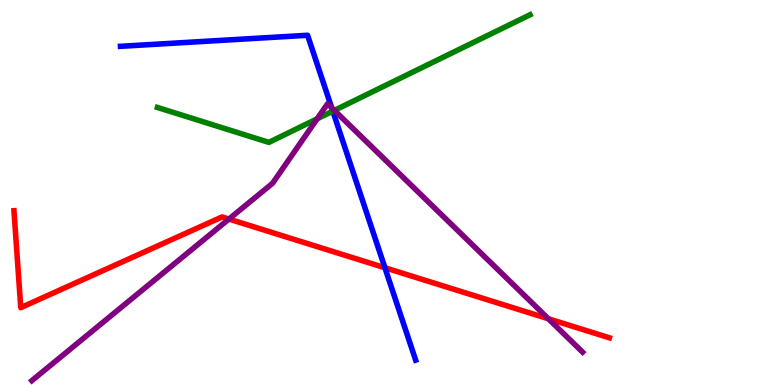[{'lines': ['blue', 'red'], 'intersections': [{'x': 4.97, 'y': 3.05}]}, {'lines': ['green', 'red'], 'intersections': []}, {'lines': ['purple', 'red'], 'intersections': [{'x': 2.95, 'y': 4.31}, {'x': 7.08, 'y': 1.72}]}, {'lines': ['blue', 'green'], 'intersections': [{'x': 4.29, 'y': 7.11}]}, {'lines': ['blue', 'purple'], 'intersections': [{'x': 4.28, 'y': 7.2}]}, {'lines': ['green', 'purple'], 'intersections': [{'x': 4.09, 'y': 6.91}, {'x': 4.31, 'y': 7.13}]}]